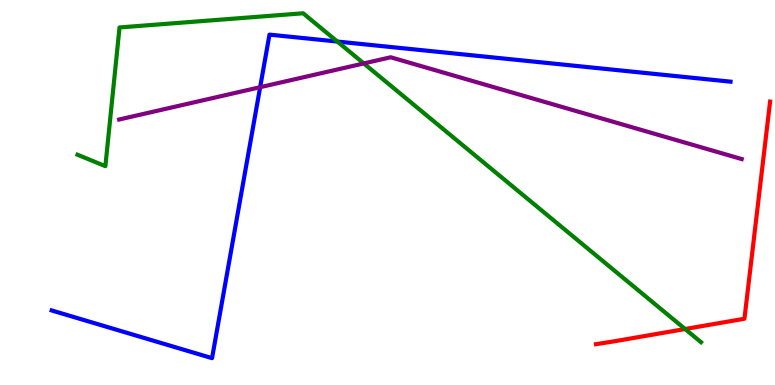[{'lines': ['blue', 'red'], 'intersections': []}, {'lines': ['green', 'red'], 'intersections': [{'x': 8.84, 'y': 1.45}]}, {'lines': ['purple', 'red'], 'intersections': []}, {'lines': ['blue', 'green'], 'intersections': [{'x': 4.35, 'y': 8.92}]}, {'lines': ['blue', 'purple'], 'intersections': [{'x': 3.36, 'y': 7.74}]}, {'lines': ['green', 'purple'], 'intersections': [{'x': 4.69, 'y': 8.35}]}]